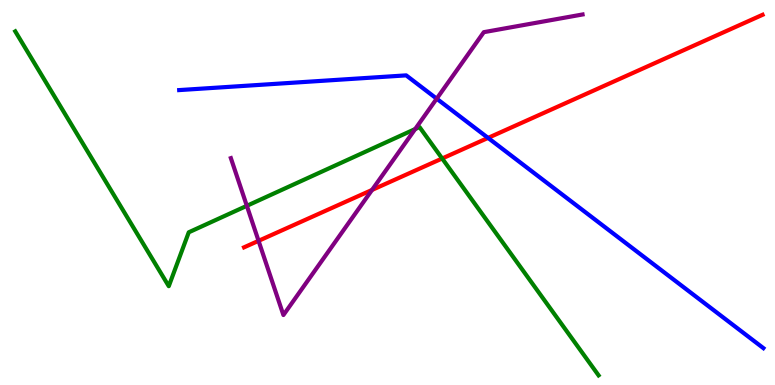[{'lines': ['blue', 'red'], 'intersections': [{'x': 6.3, 'y': 6.42}]}, {'lines': ['green', 'red'], 'intersections': [{'x': 5.71, 'y': 5.88}]}, {'lines': ['purple', 'red'], 'intersections': [{'x': 3.34, 'y': 3.74}, {'x': 4.8, 'y': 5.07}]}, {'lines': ['blue', 'green'], 'intersections': []}, {'lines': ['blue', 'purple'], 'intersections': [{'x': 5.63, 'y': 7.44}]}, {'lines': ['green', 'purple'], 'intersections': [{'x': 3.18, 'y': 4.65}, {'x': 5.36, 'y': 6.65}]}]